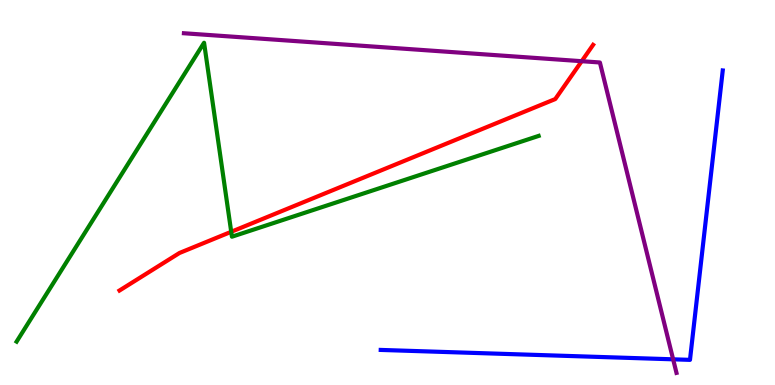[{'lines': ['blue', 'red'], 'intersections': []}, {'lines': ['green', 'red'], 'intersections': [{'x': 2.98, 'y': 3.98}]}, {'lines': ['purple', 'red'], 'intersections': [{'x': 7.51, 'y': 8.41}]}, {'lines': ['blue', 'green'], 'intersections': []}, {'lines': ['blue', 'purple'], 'intersections': [{'x': 8.69, 'y': 0.667}]}, {'lines': ['green', 'purple'], 'intersections': []}]